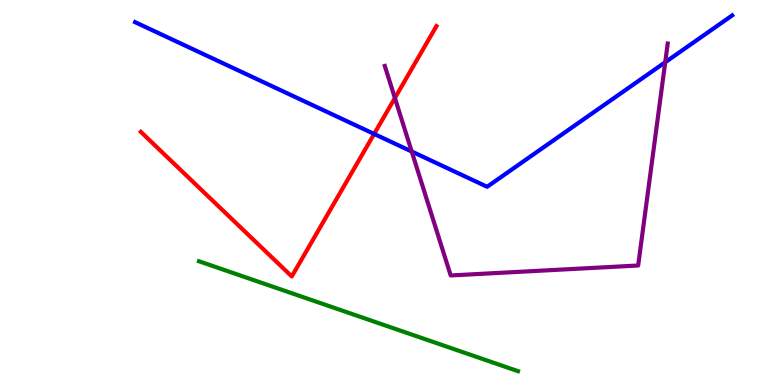[{'lines': ['blue', 'red'], 'intersections': [{'x': 4.83, 'y': 6.52}]}, {'lines': ['green', 'red'], 'intersections': []}, {'lines': ['purple', 'red'], 'intersections': [{'x': 5.1, 'y': 7.45}]}, {'lines': ['blue', 'green'], 'intersections': []}, {'lines': ['blue', 'purple'], 'intersections': [{'x': 5.31, 'y': 6.06}, {'x': 8.58, 'y': 8.38}]}, {'lines': ['green', 'purple'], 'intersections': []}]